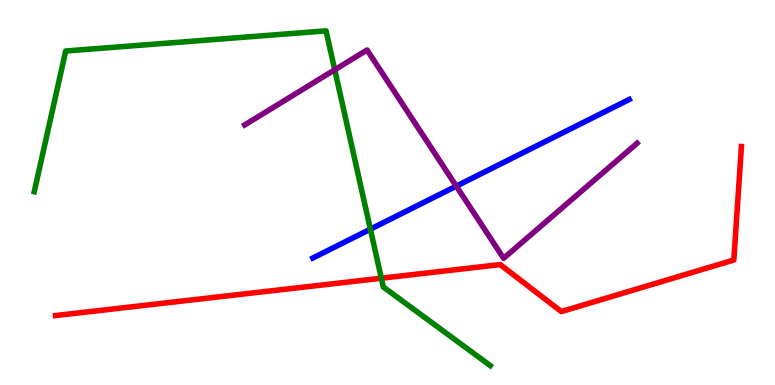[{'lines': ['blue', 'red'], 'intersections': []}, {'lines': ['green', 'red'], 'intersections': [{'x': 4.92, 'y': 2.77}]}, {'lines': ['purple', 'red'], 'intersections': []}, {'lines': ['blue', 'green'], 'intersections': [{'x': 4.78, 'y': 4.05}]}, {'lines': ['blue', 'purple'], 'intersections': [{'x': 5.89, 'y': 5.17}]}, {'lines': ['green', 'purple'], 'intersections': [{'x': 4.32, 'y': 8.19}]}]